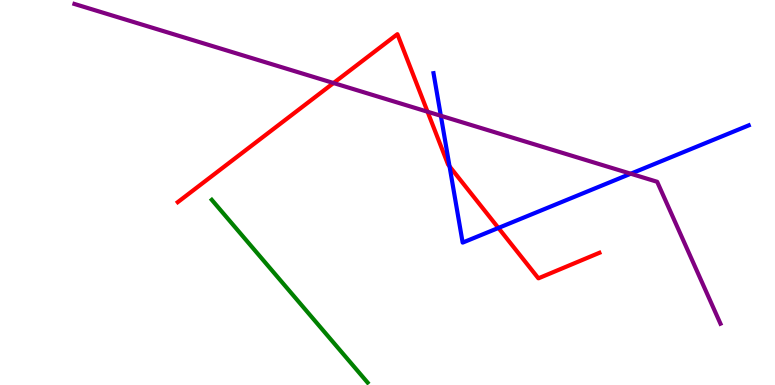[{'lines': ['blue', 'red'], 'intersections': [{'x': 5.8, 'y': 5.68}, {'x': 6.43, 'y': 4.08}]}, {'lines': ['green', 'red'], 'intersections': []}, {'lines': ['purple', 'red'], 'intersections': [{'x': 4.3, 'y': 7.84}, {'x': 5.52, 'y': 7.1}]}, {'lines': ['blue', 'green'], 'intersections': []}, {'lines': ['blue', 'purple'], 'intersections': [{'x': 5.69, 'y': 6.99}, {'x': 8.14, 'y': 5.49}]}, {'lines': ['green', 'purple'], 'intersections': []}]